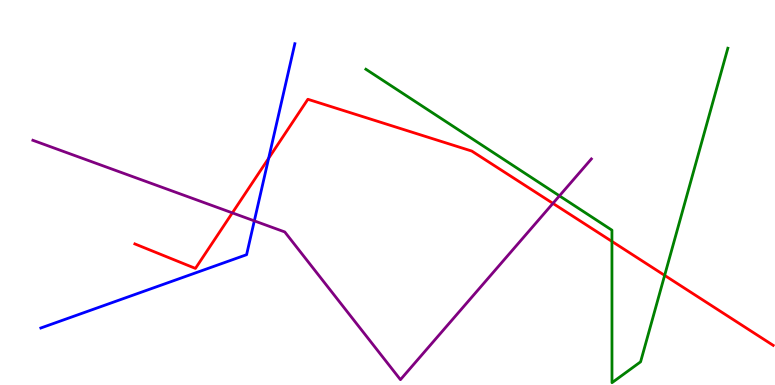[{'lines': ['blue', 'red'], 'intersections': [{'x': 3.47, 'y': 5.89}]}, {'lines': ['green', 'red'], 'intersections': [{'x': 7.9, 'y': 3.73}, {'x': 8.58, 'y': 2.85}]}, {'lines': ['purple', 'red'], 'intersections': [{'x': 3.0, 'y': 4.47}, {'x': 7.13, 'y': 4.72}]}, {'lines': ['blue', 'green'], 'intersections': []}, {'lines': ['blue', 'purple'], 'intersections': [{'x': 3.28, 'y': 4.26}]}, {'lines': ['green', 'purple'], 'intersections': [{'x': 7.22, 'y': 4.91}]}]